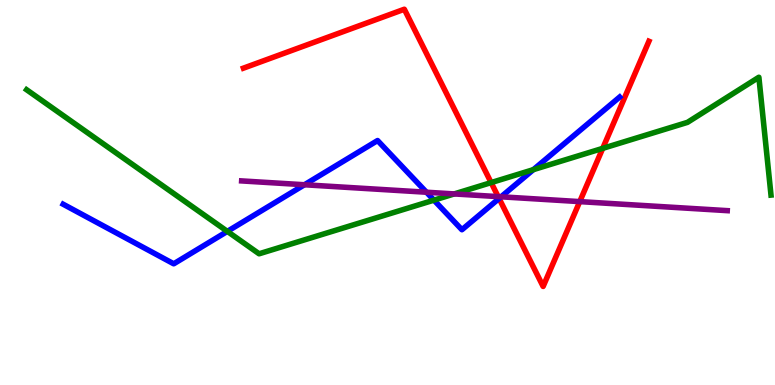[{'lines': ['blue', 'red'], 'intersections': [{'x': 6.44, 'y': 4.84}]}, {'lines': ['green', 'red'], 'intersections': [{'x': 6.34, 'y': 5.26}, {'x': 7.78, 'y': 6.15}]}, {'lines': ['purple', 'red'], 'intersections': [{'x': 6.43, 'y': 4.89}, {'x': 7.48, 'y': 4.76}]}, {'lines': ['blue', 'green'], 'intersections': [{'x': 2.93, 'y': 3.99}, {'x': 5.6, 'y': 4.8}, {'x': 6.88, 'y': 5.59}]}, {'lines': ['blue', 'purple'], 'intersections': [{'x': 3.93, 'y': 5.2}, {'x': 5.5, 'y': 5.01}, {'x': 6.47, 'y': 4.89}]}, {'lines': ['green', 'purple'], 'intersections': [{'x': 5.86, 'y': 4.96}]}]